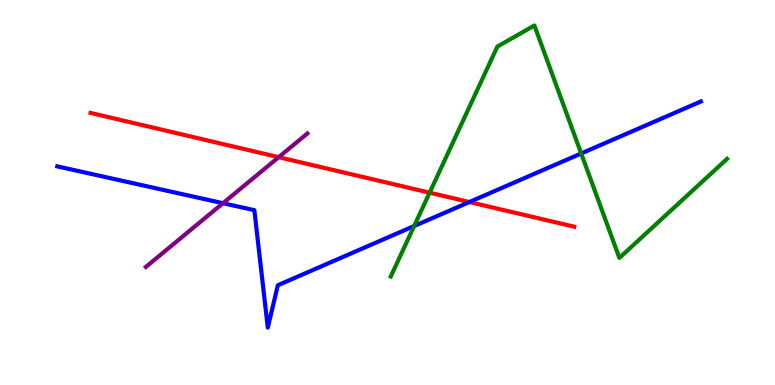[{'lines': ['blue', 'red'], 'intersections': [{'x': 6.06, 'y': 4.75}]}, {'lines': ['green', 'red'], 'intersections': [{'x': 5.54, 'y': 5.0}]}, {'lines': ['purple', 'red'], 'intersections': [{'x': 3.6, 'y': 5.92}]}, {'lines': ['blue', 'green'], 'intersections': [{'x': 5.34, 'y': 4.13}, {'x': 7.5, 'y': 6.01}]}, {'lines': ['blue', 'purple'], 'intersections': [{'x': 2.88, 'y': 4.72}]}, {'lines': ['green', 'purple'], 'intersections': []}]